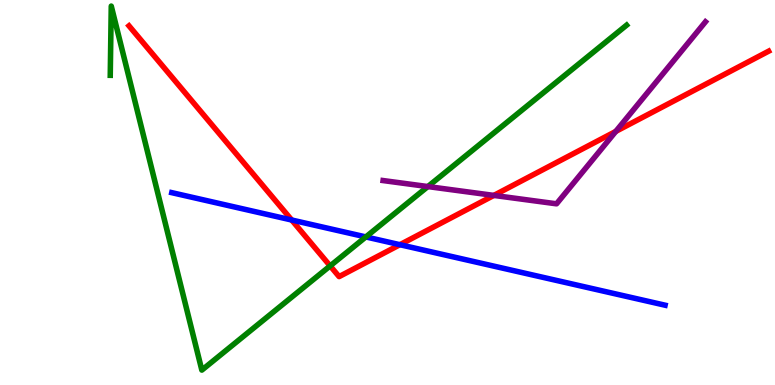[{'lines': ['blue', 'red'], 'intersections': [{'x': 3.76, 'y': 4.29}, {'x': 5.16, 'y': 3.64}]}, {'lines': ['green', 'red'], 'intersections': [{'x': 4.26, 'y': 3.09}]}, {'lines': ['purple', 'red'], 'intersections': [{'x': 6.37, 'y': 4.92}, {'x': 7.95, 'y': 6.59}]}, {'lines': ['blue', 'green'], 'intersections': [{'x': 4.72, 'y': 3.85}]}, {'lines': ['blue', 'purple'], 'intersections': []}, {'lines': ['green', 'purple'], 'intersections': [{'x': 5.52, 'y': 5.15}]}]